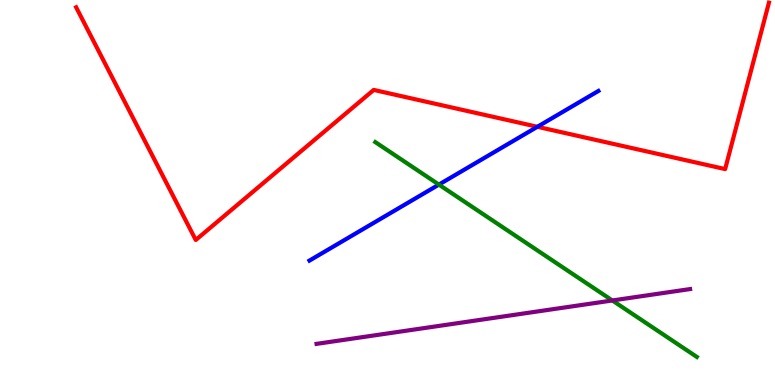[{'lines': ['blue', 'red'], 'intersections': [{'x': 6.93, 'y': 6.71}]}, {'lines': ['green', 'red'], 'intersections': []}, {'lines': ['purple', 'red'], 'intersections': []}, {'lines': ['blue', 'green'], 'intersections': [{'x': 5.66, 'y': 5.21}]}, {'lines': ['blue', 'purple'], 'intersections': []}, {'lines': ['green', 'purple'], 'intersections': [{'x': 7.9, 'y': 2.2}]}]